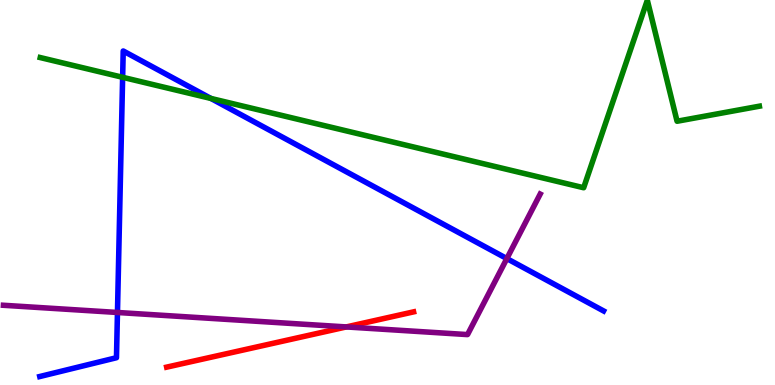[{'lines': ['blue', 'red'], 'intersections': []}, {'lines': ['green', 'red'], 'intersections': []}, {'lines': ['purple', 'red'], 'intersections': [{'x': 4.47, 'y': 1.51}]}, {'lines': ['blue', 'green'], 'intersections': [{'x': 1.58, 'y': 7.99}, {'x': 2.72, 'y': 7.44}]}, {'lines': ['blue', 'purple'], 'intersections': [{'x': 1.52, 'y': 1.88}, {'x': 6.54, 'y': 3.28}]}, {'lines': ['green', 'purple'], 'intersections': []}]